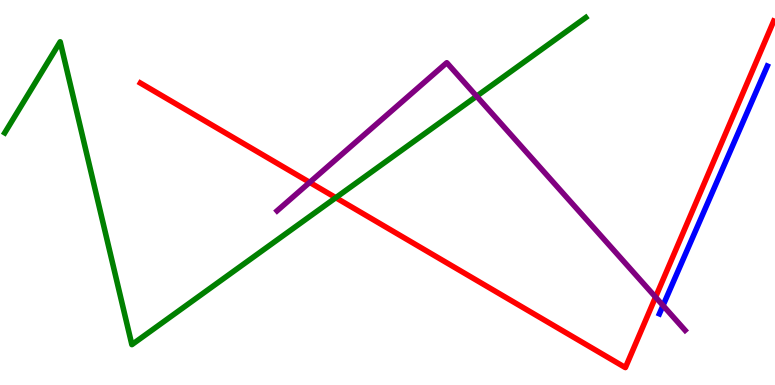[{'lines': ['blue', 'red'], 'intersections': []}, {'lines': ['green', 'red'], 'intersections': [{'x': 4.33, 'y': 4.87}]}, {'lines': ['purple', 'red'], 'intersections': [{'x': 4.0, 'y': 5.26}, {'x': 8.46, 'y': 2.28}]}, {'lines': ['blue', 'green'], 'intersections': []}, {'lines': ['blue', 'purple'], 'intersections': [{'x': 8.56, 'y': 2.06}]}, {'lines': ['green', 'purple'], 'intersections': [{'x': 6.15, 'y': 7.5}]}]